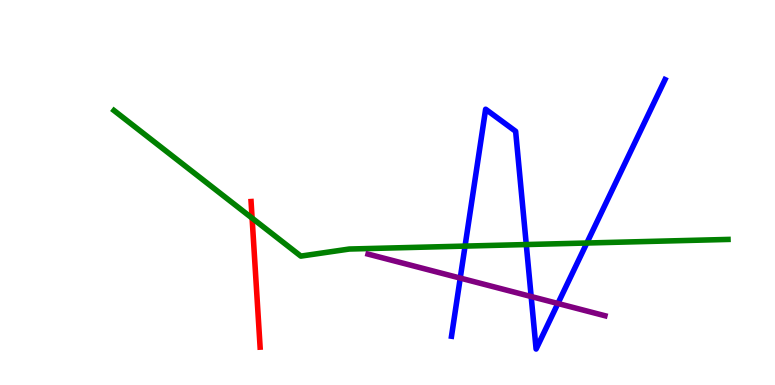[{'lines': ['blue', 'red'], 'intersections': []}, {'lines': ['green', 'red'], 'intersections': [{'x': 3.25, 'y': 4.33}]}, {'lines': ['purple', 'red'], 'intersections': []}, {'lines': ['blue', 'green'], 'intersections': [{'x': 6.0, 'y': 3.61}, {'x': 6.79, 'y': 3.65}, {'x': 7.57, 'y': 3.69}]}, {'lines': ['blue', 'purple'], 'intersections': [{'x': 5.94, 'y': 2.78}, {'x': 6.85, 'y': 2.3}, {'x': 7.2, 'y': 2.12}]}, {'lines': ['green', 'purple'], 'intersections': []}]